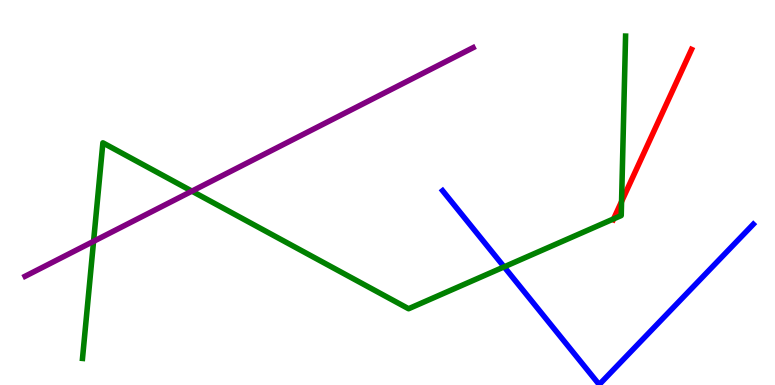[{'lines': ['blue', 'red'], 'intersections': []}, {'lines': ['green', 'red'], 'intersections': [{'x': 7.92, 'y': 4.31}, {'x': 8.02, 'y': 4.77}]}, {'lines': ['purple', 'red'], 'intersections': []}, {'lines': ['blue', 'green'], 'intersections': [{'x': 6.5, 'y': 3.07}]}, {'lines': ['blue', 'purple'], 'intersections': []}, {'lines': ['green', 'purple'], 'intersections': [{'x': 1.21, 'y': 3.73}, {'x': 2.48, 'y': 5.04}]}]